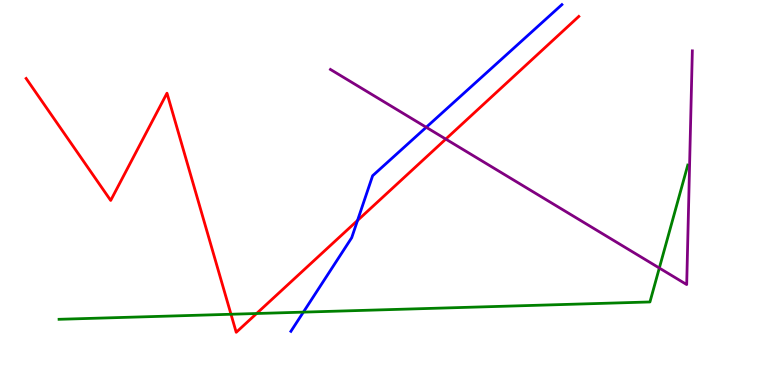[{'lines': ['blue', 'red'], 'intersections': [{'x': 4.61, 'y': 4.27}]}, {'lines': ['green', 'red'], 'intersections': [{'x': 2.98, 'y': 1.84}, {'x': 3.31, 'y': 1.86}]}, {'lines': ['purple', 'red'], 'intersections': [{'x': 5.75, 'y': 6.39}]}, {'lines': ['blue', 'green'], 'intersections': [{'x': 3.91, 'y': 1.89}]}, {'lines': ['blue', 'purple'], 'intersections': [{'x': 5.5, 'y': 6.69}]}, {'lines': ['green', 'purple'], 'intersections': [{'x': 8.51, 'y': 3.04}]}]